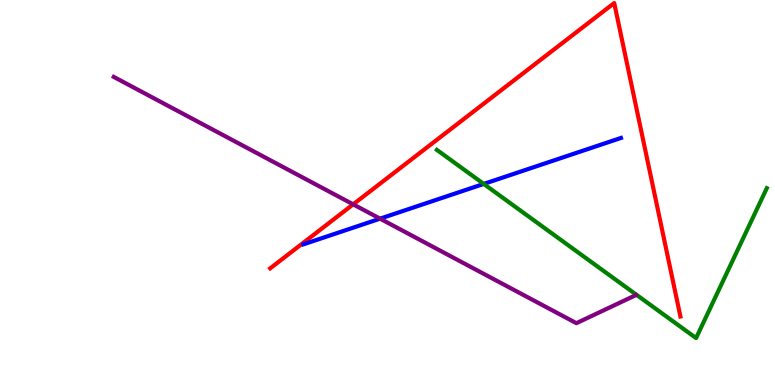[{'lines': ['blue', 'red'], 'intersections': []}, {'lines': ['green', 'red'], 'intersections': []}, {'lines': ['purple', 'red'], 'intersections': [{'x': 4.56, 'y': 4.69}]}, {'lines': ['blue', 'green'], 'intersections': [{'x': 6.24, 'y': 5.22}]}, {'lines': ['blue', 'purple'], 'intersections': [{'x': 4.9, 'y': 4.32}]}, {'lines': ['green', 'purple'], 'intersections': []}]